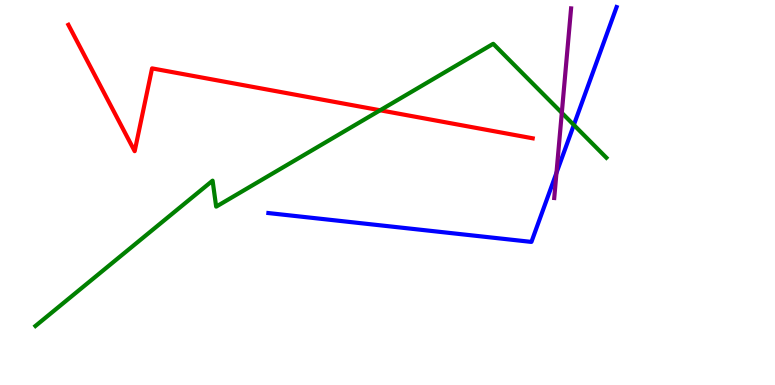[{'lines': ['blue', 'red'], 'intersections': []}, {'lines': ['green', 'red'], 'intersections': [{'x': 4.9, 'y': 7.14}]}, {'lines': ['purple', 'red'], 'intersections': []}, {'lines': ['blue', 'green'], 'intersections': [{'x': 7.4, 'y': 6.75}]}, {'lines': ['blue', 'purple'], 'intersections': [{'x': 7.18, 'y': 5.51}]}, {'lines': ['green', 'purple'], 'intersections': [{'x': 7.25, 'y': 7.07}]}]